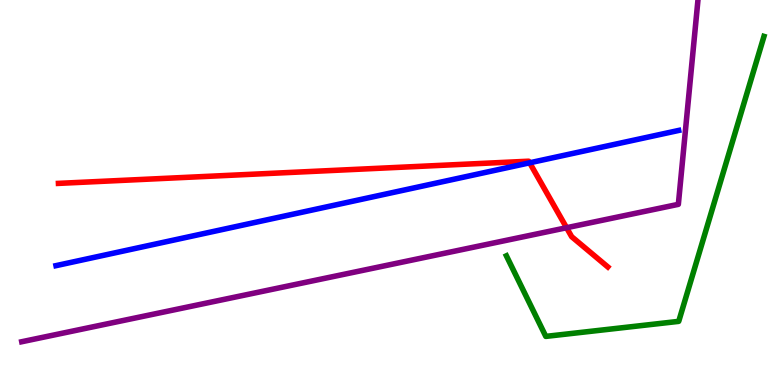[{'lines': ['blue', 'red'], 'intersections': [{'x': 6.83, 'y': 5.77}]}, {'lines': ['green', 'red'], 'intersections': []}, {'lines': ['purple', 'red'], 'intersections': [{'x': 7.31, 'y': 4.08}]}, {'lines': ['blue', 'green'], 'intersections': []}, {'lines': ['blue', 'purple'], 'intersections': []}, {'lines': ['green', 'purple'], 'intersections': []}]